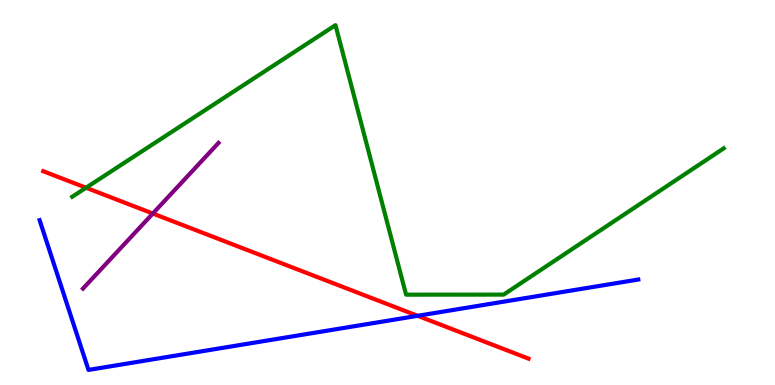[{'lines': ['blue', 'red'], 'intersections': [{'x': 5.39, 'y': 1.8}]}, {'lines': ['green', 'red'], 'intersections': [{'x': 1.11, 'y': 5.12}]}, {'lines': ['purple', 'red'], 'intersections': [{'x': 1.97, 'y': 4.45}]}, {'lines': ['blue', 'green'], 'intersections': []}, {'lines': ['blue', 'purple'], 'intersections': []}, {'lines': ['green', 'purple'], 'intersections': []}]